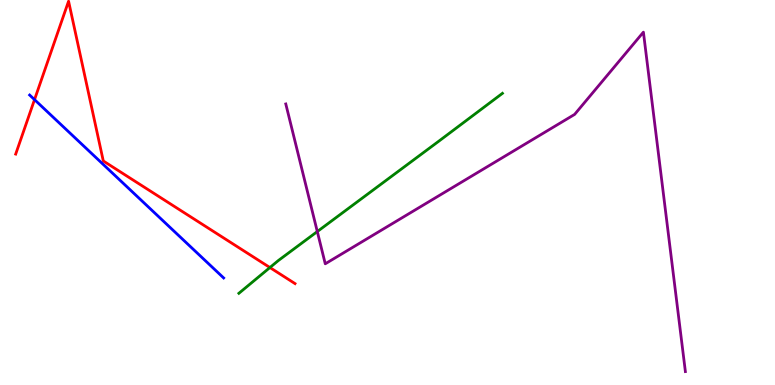[{'lines': ['blue', 'red'], 'intersections': [{'x': 0.446, 'y': 7.41}]}, {'lines': ['green', 'red'], 'intersections': [{'x': 3.48, 'y': 3.05}]}, {'lines': ['purple', 'red'], 'intersections': []}, {'lines': ['blue', 'green'], 'intersections': []}, {'lines': ['blue', 'purple'], 'intersections': []}, {'lines': ['green', 'purple'], 'intersections': [{'x': 4.09, 'y': 3.99}]}]